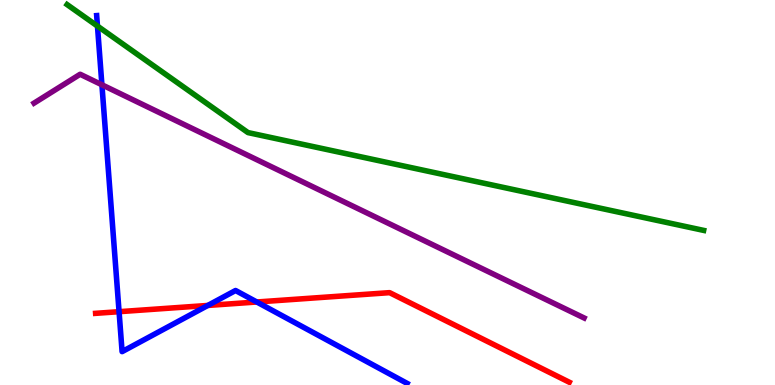[{'lines': ['blue', 'red'], 'intersections': [{'x': 1.54, 'y': 1.9}, {'x': 2.68, 'y': 2.07}, {'x': 3.31, 'y': 2.16}]}, {'lines': ['green', 'red'], 'intersections': []}, {'lines': ['purple', 'red'], 'intersections': []}, {'lines': ['blue', 'green'], 'intersections': [{'x': 1.26, 'y': 9.32}]}, {'lines': ['blue', 'purple'], 'intersections': [{'x': 1.31, 'y': 7.8}]}, {'lines': ['green', 'purple'], 'intersections': []}]